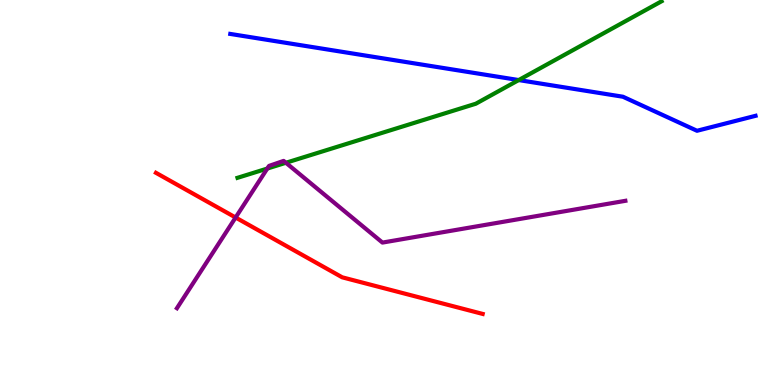[{'lines': ['blue', 'red'], 'intersections': []}, {'lines': ['green', 'red'], 'intersections': []}, {'lines': ['purple', 'red'], 'intersections': [{'x': 3.04, 'y': 4.35}]}, {'lines': ['blue', 'green'], 'intersections': [{'x': 6.69, 'y': 7.92}]}, {'lines': ['blue', 'purple'], 'intersections': []}, {'lines': ['green', 'purple'], 'intersections': [{'x': 3.45, 'y': 5.62}, {'x': 3.69, 'y': 5.77}]}]